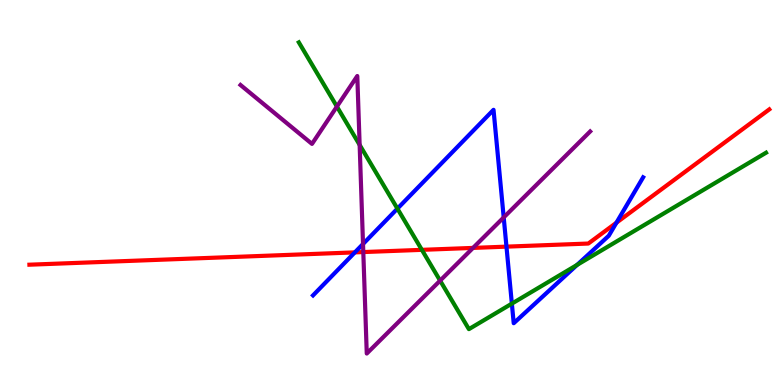[{'lines': ['blue', 'red'], 'intersections': [{'x': 4.58, 'y': 3.44}, {'x': 6.54, 'y': 3.59}, {'x': 7.95, 'y': 4.22}]}, {'lines': ['green', 'red'], 'intersections': [{'x': 5.44, 'y': 3.51}]}, {'lines': ['purple', 'red'], 'intersections': [{'x': 4.69, 'y': 3.45}, {'x': 6.1, 'y': 3.56}]}, {'lines': ['blue', 'green'], 'intersections': [{'x': 5.13, 'y': 4.58}, {'x': 6.6, 'y': 2.11}, {'x': 7.45, 'y': 3.12}]}, {'lines': ['blue', 'purple'], 'intersections': [{'x': 4.68, 'y': 3.66}, {'x': 6.5, 'y': 4.35}]}, {'lines': ['green', 'purple'], 'intersections': [{'x': 4.35, 'y': 7.23}, {'x': 4.64, 'y': 6.24}, {'x': 5.68, 'y': 2.71}]}]